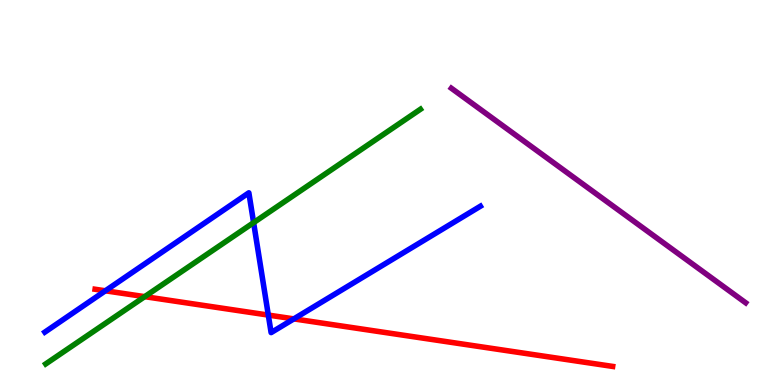[{'lines': ['blue', 'red'], 'intersections': [{'x': 1.36, 'y': 2.45}, {'x': 3.46, 'y': 1.82}, {'x': 3.79, 'y': 1.72}]}, {'lines': ['green', 'red'], 'intersections': [{'x': 1.87, 'y': 2.29}]}, {'lines': ['purple', 'red'], 'intersections': []}, {'lines': ['blue', 'green'], 'intersections': [{'x': 3.27, 'y': 4.22}]}, {'lines': ['blue', 'purple'], 'intersections': []}, {'lines': ['green', 'purple'], 'intersections': []}]